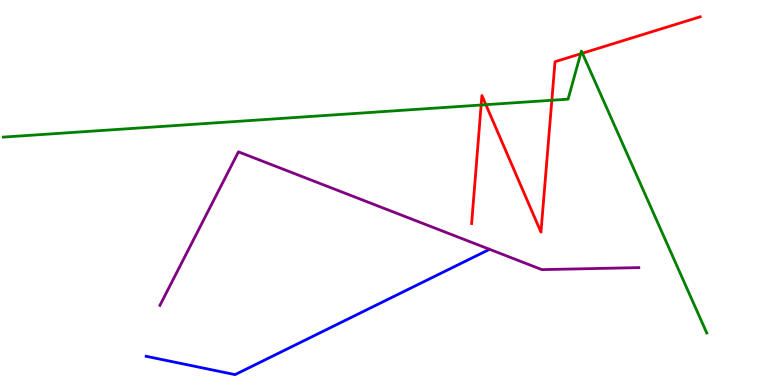[{'lines': ['blue', 'red'], 'intersections': []}, {'lines': ['green', 'red'], 'intersections': [{'x': 6.21, 'y': 7.27}, {'x': 6.27, 'y': 7.28}, {'x': 7.12, 'y': 7.4}, {'x': 7.49, 'y': 8.6}, {'x': 7.51, 'y': 8.62}]}, {'lines': ['purple', 'red'], 'intersections': []}, {'lines': ['blue', 'green'], 'intersections': []}, {'lines': ['blue', 'purple'], 'intersections': []}, {'lines': ['green', 'purple'], 'intersections': []}]